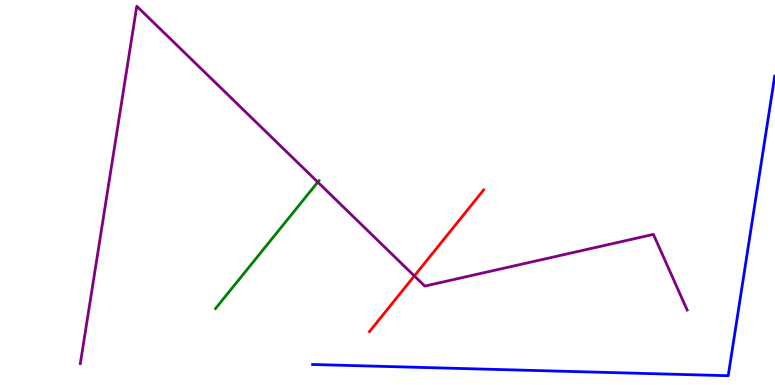[{'lines': ['blue', 'red'], 'intersections': []}, {'lines': ['green', 'red'], 'intersections': []}, {'lines': ['purple', 'red'], 'intersections': [{'x': 5.35, 'y': 2.83}]}, {'lines': ['blue', 'green'], 'intersections': []}, {'lines': ['blue', 'purple'], 'intersections': []}, {'lines': ['green', 'purple'], 'intersections': [{'x': 4.1, 'y': 5.27}]}]